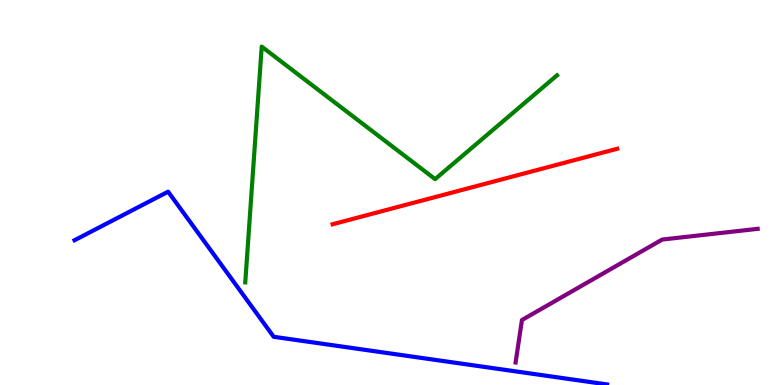[{'lines': ['blue', 'red'], 'intersections': []}, {'lines': ['green', 'red'], 'intersections': []}, {'lines': ['purple', 'red'], 'intersections': []}, {'lines': ['blue', 'green'], 'intersections': []}, {'lines': ['blue', 'purple'], 'intersections': []}, {'lines': ['green', 'purple'], 'intersections': []}]